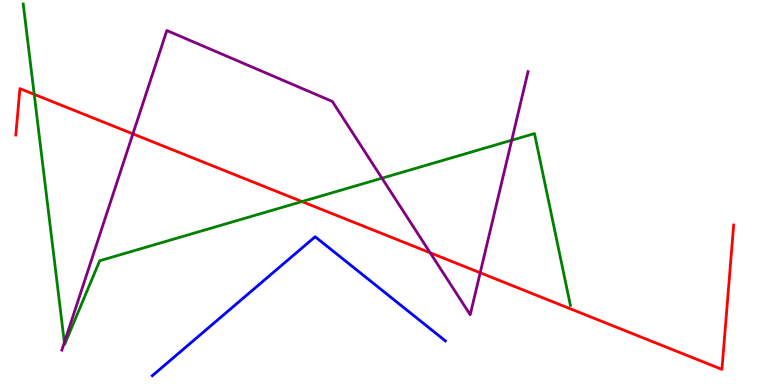[{'lines': ['blue', 'red'], 'intersections': []}, {'lines': ['green', 'red'], 'intersections': [{'x': 0.441, 'y': 7.55}, {'x': 3.9, 'y': 4.76}]}, {'lines': ['purple', 'red'], 'intersections': [{'x': 1.71, 'y': 6.52}, {'x': 5.55, 'y': 3.43}, {'x': 6.2, 'y': 2.92}]}, {'lines': ['blue', 'green'], 'intersections': []}, {'lines': ['blue', 'purple'], 'intersections': []}, {'lines': ['green', 'purple'], 'intersections': [{'x': 0.83, 'y': 1.1}, {'x': 4.93, 'y': 5.37}, {'x': 6.6, 'y': 6.36}]}]